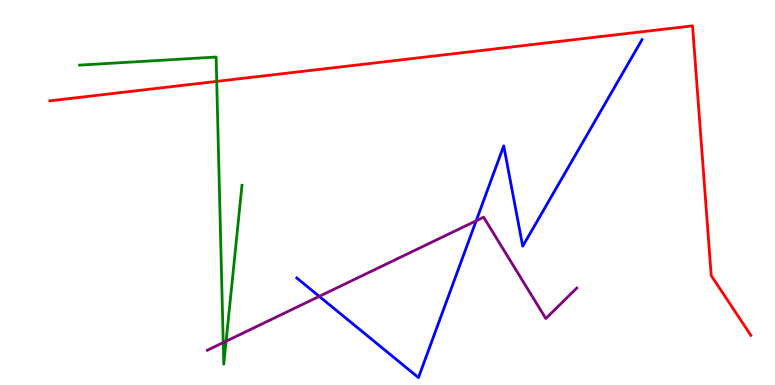[{'lines': ['blue', 'red'], 'intersections': []}, {'lines': ['green', 'red'], 'intersections': [{'x': 2.8, 'y': 7.89}]}, {'lines': ['purple', 'red'], 'intersections': []}, {'lines': ['blue', 'green'], 'intersections': []}, {'lines': ['blue', 'purple'], 'intersections': [{'x': 4.12, 'y': 2.3}, {'x': 6.14, 'y': 4.27}]}, {'lines': ['green', 'purple'], 'intersections': [{'x': 2.88, 'y': 1.1}, {'x': 2.92, 'y': 1.14}]}]